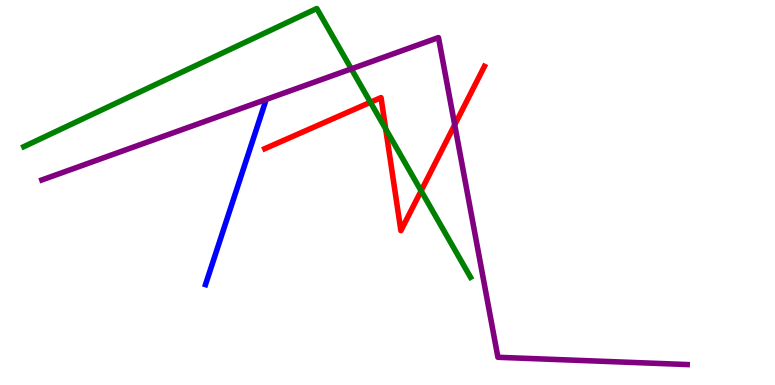[{'lines': ['blue', 'red'], 'intersections': []}, {'lines': ['green', 'red'], 'intersections': [{'x': 4.78, 'y': 7.34}, {'x': 4.98, 'y': 6.65}, {'x': 5.43, 'y': 5.04}]}, {'lines': ['purple', 'red'], 'intersections': [{'x': 5.87, 'y': 6.76}]}, {'lines': ['blue', 'green'], 'intersections': []}, {'lines': ['blue', 'purple'], 'intersections': []}, {'lines': ['green', 'purple'], 'intersections': [{'x': 4.53, 'y': 8.21}]}]